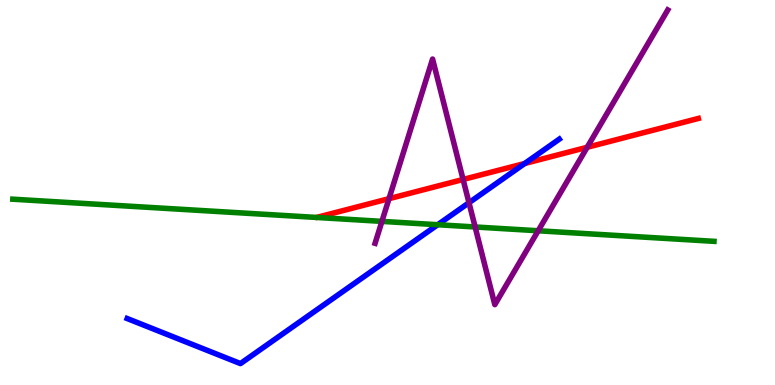[{'lines': ['blue', 'red'], 'intersections': [{'x': 6.77, 'y': 5.75}]}, {'lines': ['green', 'red'], 'intersections': []}, {'lines': ['purple', 'red'], 'intersections': [{'x': 5.02, 'y': 4.84}, {'x': 5.98, 'y': 5.34}, {'x': 7.58, 'y': 6.17}]}, {'lines': ['blue', 'green'], 'intersections': [{'x': 5.65, 'y': 4.16}]}, {'lines': ['blue', 'purple'], 'intersections': [{'x': 6.05, 'y': 4.73}]}, {'lines': ['green', 'purple'], 'intersections': [{'x': 4.93, 'y': 4.25}, {'x': 6.13, 'y': 4.1}, {'x': 6.94, 'y': 4.01}]}]